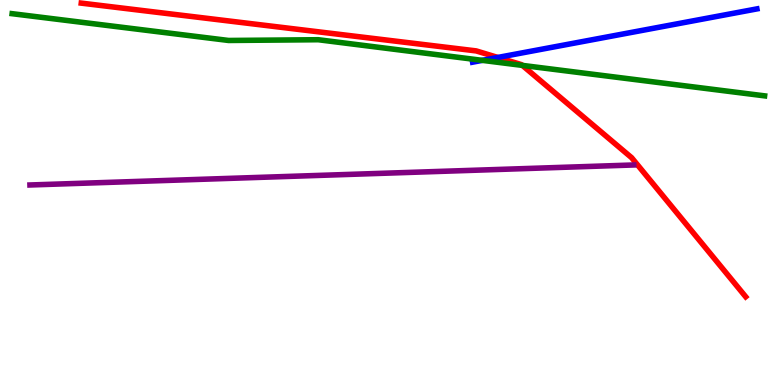[{'lines': ['blue', 'red'], 'intersections': [{'x': 6.42, 'y': 8.51}]}, {'lines': ['green', 'red'], 'intersections': [{'x': 6.74, 'y': 8.3}]}, {'lines': ['purple', 'red'], 'intersections': []}, {'lines': ['blue', 'green'], 'intersections': [{'x': 6.22, 'y': 8.43}]}, {'lines': ['blue', 'purple'], 'intersections': []}, {'lines': ['green', 'purple'], 'intersections': []}]